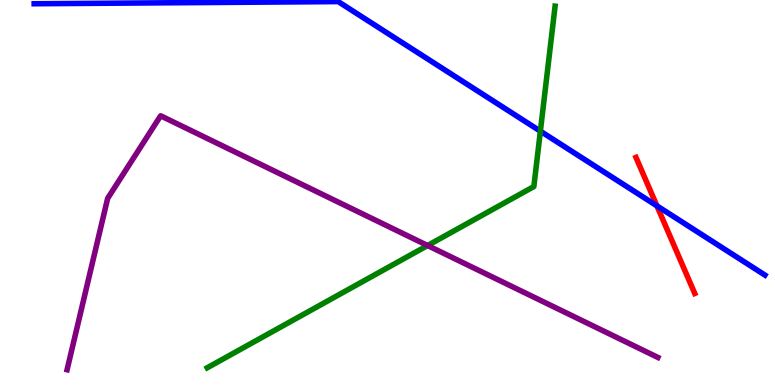[{'lines': ['blue', 'red'], 'intersections': [{'x': 8.48, 'y': 4.65}]}, {'lines': ['green', 'red'], 'intersections': []}, {'lines': ['purple', 'red'], 'intersections': []}, {'lines': ['blue', 'green'], 'intersections': [{'x': 6.97, 'y': 6.59}]}, {'lines': ['blue', 'purple'], 'intersections': []}, {'lines': ['green', 'purple'], 'intersections': [{'x': 5.52, 'y': 3.62}]}]